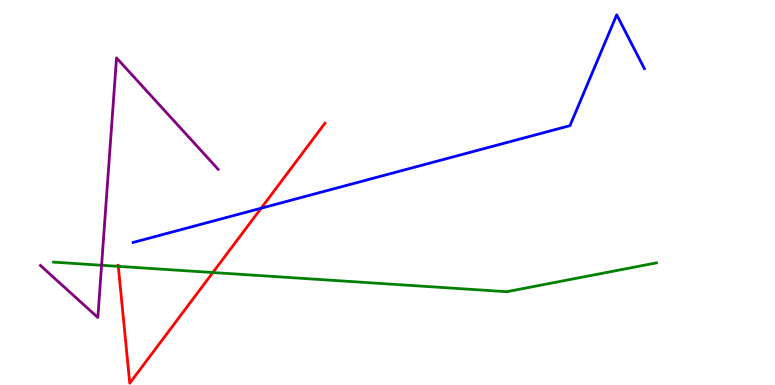[{'lines': ['blue', 'red'], 'intersections': [{'x': 3.37, 'y': 4.59}]}, {'lines': ['green', 'red'], 'intersections': [{'x': 1.53, 'y': 3.08}, {'x': 2.75, 'y': 2.92}]}, {'lines': ['purple', 'red'], 'intersections': []}, {'lines': ['blue', 'green'], 'intersections': []}, {'lines': ['blue', 'purple'], 'intersections': []}, {'lines': ['green', 'purple'], 'intersections': [{'x': 1.31, 'y': 3.11}]}]